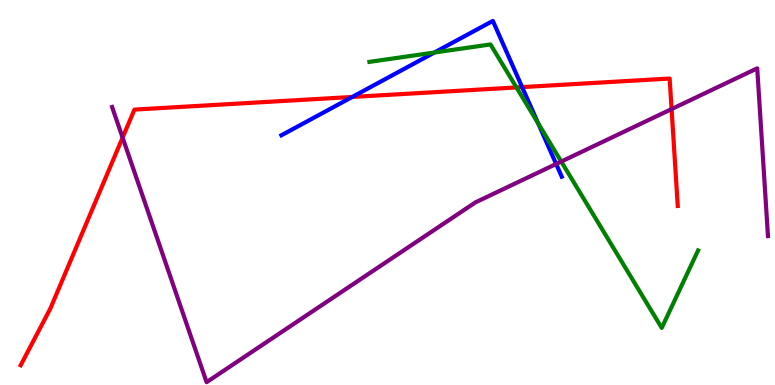[{'lines': ['blue', 'red'], 'intersections': [{'x': 4.55, 'y': 7.48}, {'x': 6.74, 'y': 7.74}]}, {'lines': ['green', 'red'], 'intersections': [{'x': 6.66, 'y': 7.73}]}, {'lines': ['purple', 'red'], 'intersections': [{'x': 1.58, 'y': 6.43}, {'x': 8.67, 'y': 7.17}]}, {'lines': ['blue', 'green'], 'intersections': [{'x': 5.61, 'y': 8.64}, {'x': 6.94, 'y': 6.8}]}, {'lines': ['blue', 'purple'], 'intersections': [{'x': 7.18, 'y': 5.74}]}, {'lines': ['green', 'purple'], 'intersections': [{'x': 7.24, 'y': 5.8}]}]